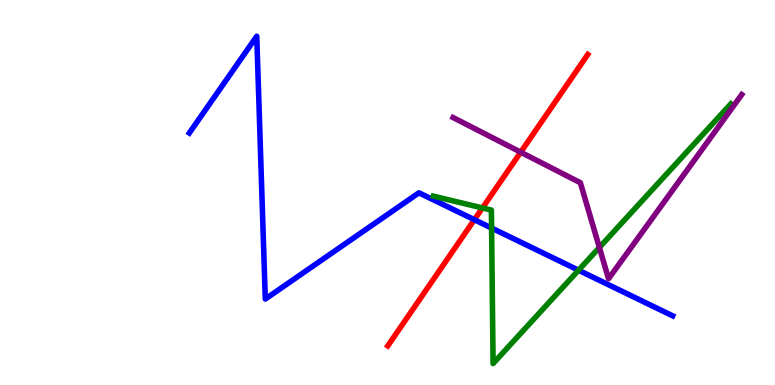[{'lines': ['blue', 'red'], 'intersections': [{'x': 6.12, 'y': 4.29}]}, {'lines': ['green', 'red'], 'intersections': [{'x': 6.23, 'y': 4.6}]}, {'lines': ['purple', 'red'], 'intersections': [{'x': 6.72, 'y': 6.05}]}, {'lines': ['blue', 'green'], 'intersections': [{'x': 6.34, 'y': 4.08}, {'x': 7.47, 'y': 2.98}]}, {'lines': ['blue', 'purple'], 'intersections': []}, {'lines': ['green', 'purple'], 'intersections': [{'x': 7.73, 'y': 3.57}]}]